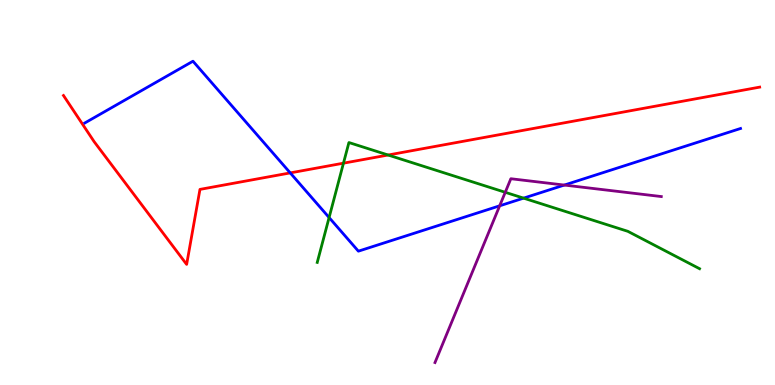[{'lines': ['blue', 'red'], 'intersections': [{'x': 3.74, 'y': 5.51}]}, {'lines': ['green', 'red'], 'intersections': [{'x': 4.43, 'y': 5.76}, {'x': 5.01, 'y': 5.97}]}, {'lines': ['purple', 'red'], 'intersections': []}, {'lines': ['blue', 'green'], 'intersections': [{'x': 4.25, 'y': 4.35}, {'x': 6.76, 'y': 4.85}]}, {'lines': ['blue', 'purple'], 'intersections': [{'x': 6.45, 'y': 4.65}, {'x': 7.28, 'y': 5.19}]}, {'lines': ['green', 'purple'], 'intersections': [{'x': 6.52, 'y': 5.01}]}]